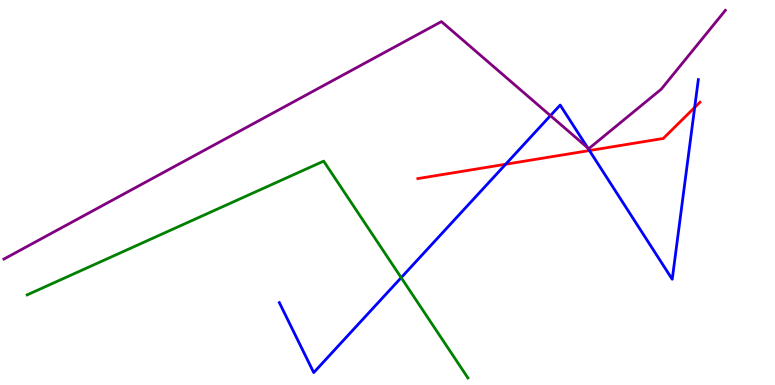[{'lines': ['blue', 'red'], 'intersections': [{'x': 6.52, 'y': 5.73}, {'x': 7.61, 'y': 6.09}, {'x': 8.96, 'y': 7.21}]}, {'lines': ['green', 'red'], 'intersections': []}, {'lines': ['purple', 'red'], 'intersections': []}, {'lines': ['blue', 'green'], 'intersections': [{'x': 5.18, 'y': 2.79}]}, {'lines': ['blue', 'purple'], 'intersections': [{'x': 7.1, 'y': 7.0}, {'x': 7.58, 'y': 6.16}]}, {'lines': ['green', 'purple'], 'intersections': []}]